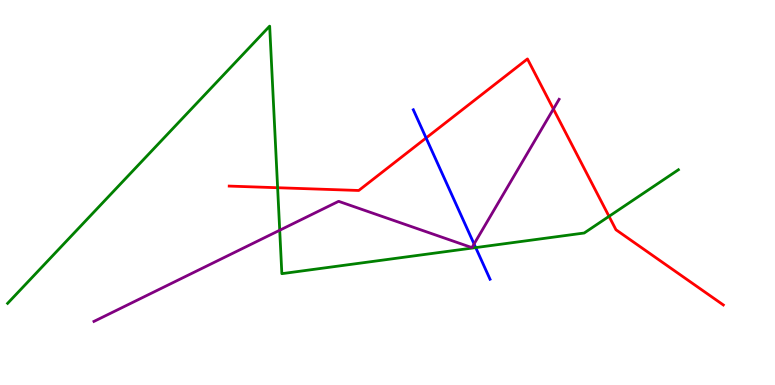[{'lines': ['blue', 'red'], 'intersections': [{'x': 5.5, 'y': 6.42}]}, {'lines': ['green', 'red'], 'intersections': [{'x': 3.58, 'y': 5.12}, {'x': 7.86, 'y': 4.38}]}, {'lines': ['purple', 'red'], 'intersections': [{'x': 7.14, 'y': 7.17}]}, {'lines': ['blue', 'green'], 'intersections': [{'x': 6.14, 'y': 3.57}]}, {'lines': ['blue', 'purple'], 'intersections': [{'x': 6.12, 'y': 3.66}]}, {'lines': ['green', 'purple'], 'intersections': [{'x': 3.61, 'y': 4.02}]}]